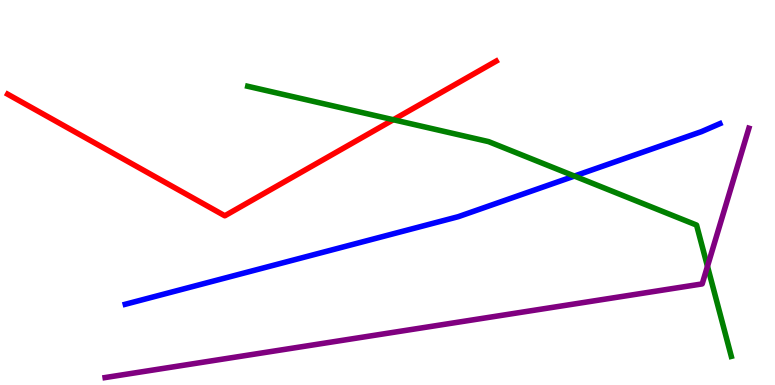[{'lines': ['blue', 'red'], 'intersections': []}, {'lines': ['green', 'red'], 'intersections': [{'x': 5.08, 'y': 6.89}]}, {'lines': ['purple', 'red'], 'intersections': []}, {'lines': ['blue', 'green'], 'intersections': [{'x': 7.41, 'y': 5.43}]}, {'lines': ['blue', 'purple'], 'intersections': []}, {'lines': ['green', 'purple'], 'intersections': [{'x': 9.13, 'y': 3.08}]}]